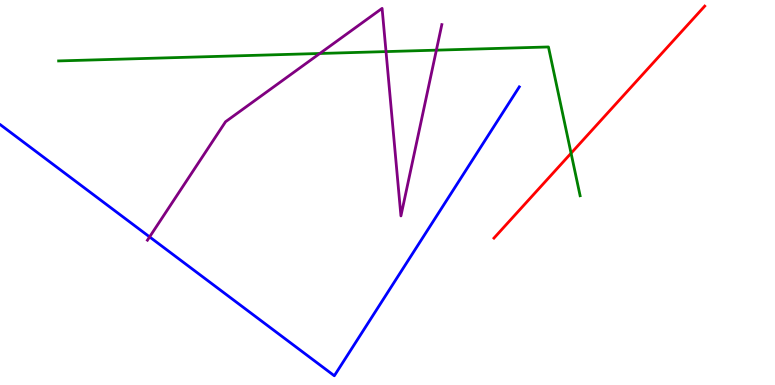[{'lines': ['blue', 'red'], 'intersections': []}, {'lines': ['green', 'red'], 'intersections': [{'x': 7.37, 'y': 6.02}]}, {'lines': ['purple', 'red'], 'intersections': []}, {'lines': ['blue', 'green'], 'intersections': []}, {'lines': ['blue', 'purple'], 'intersections': [{'x': 1.93, 'y': 3.85}]}, {'lines': ['green', 'purple'], 'intersections': [{'x': 4.13, 'y': 8.61}, {'x': 4.98, 'y': 8.66}, {'x': 5.63, 'y': 8.7}]}]